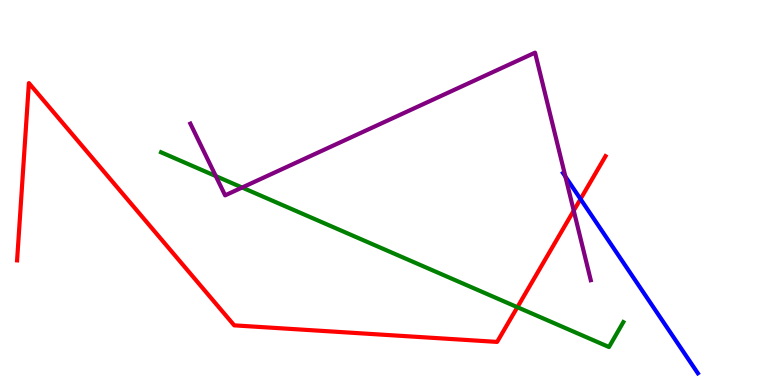[{'lines': ['blue', 'red'], 'intersections': [{'x': 7.49, 'y': 4.83}]}, {'lines': ['green', 'red'], 'intersections': [{'x': 6.68, 'y': 2.02}]}, {'lines': ['purple', 'red'], 'intersections': [{'x': 7.4, 'y': 4.53}]}, {'lines': ['blue', 'green'], 'intersections': []}, {'lines': ['blue', 'purple'], 'intersections': [{'x': 7.3, 'y': 5.41}]}, {'lines': ['green', 'purple'], 'intersections': [{'x': 2.78, 'y': 5.43}, {'x': 3.12, 'y': 5.13}]}]